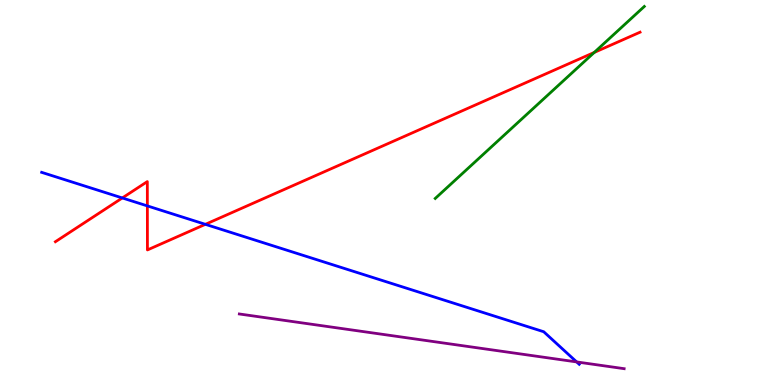[{'lines': ['blue', 'red'], 'intersections': [{'x': 1.58, 'y': 4.86}, {'x': 1.9, 'y': 4.65}, {'x': 2.65, 'y': 4.17}]}, {'lines': ['green', 'red'], 'intersections': [{'x': 7.67, 'y': 8.64}]}, {'lines': ['purple', 'red'], 'intersections': []}, {'lines': ['blue', 'green'], 'intersections': []}, {'lines': ['blue', 'purple'], 'intersections': [{'x': 7.44, 'y': 0.599}]}, {'lines': ['green', 'purple'], 'intersections': []}]